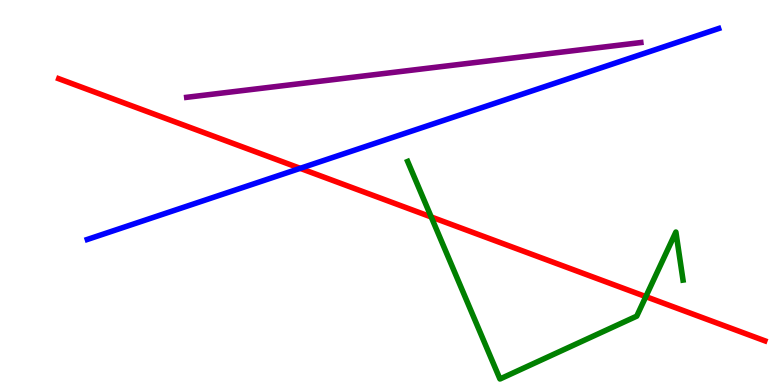[{'lines': ['blue', 'red'], 'intersections': [{'x': 3.87, 'y': 5.63}]}, {'lines': ['green', 'red'], 'intersections': [{'x': 5.56, 'y': 4.36}, {'x': 8.33, 'y': 2.3}]}, {'lines': ['purple', 'red'], 'intersections': []}, {'lines': ['blue', 'green'], 'intersections': []}, {'lines': ['blue', 'purple'], 'intersections': []}, {'lines': ['green', 'purple'], 'intersections': []}]